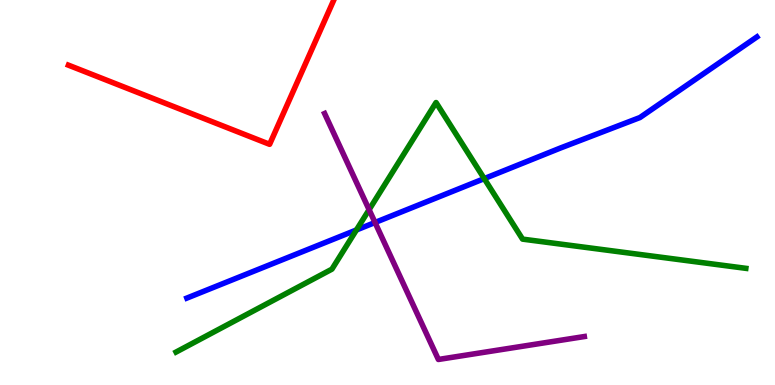[{'lines': ['blue', 'red'], 'intersections': []}, {'lines': ['green', 'red'], 'intersections': []}, {'lines': ['purple', 'red'], 'intersections': []}, {'lines': ['blue', 'green'], 'intersections': [{'x': 4.6, 'y': 4.03}, {'x': 6.25, 'y': 5.36}]}, {'lines': ['blue', 'purple'], 'intersections': [{'x': 4.84, 'y': 4.22}]}, {'lines': ['green', 'purple'], 'intersections': [{'x': 4.76, 'y': 4.55}]}]